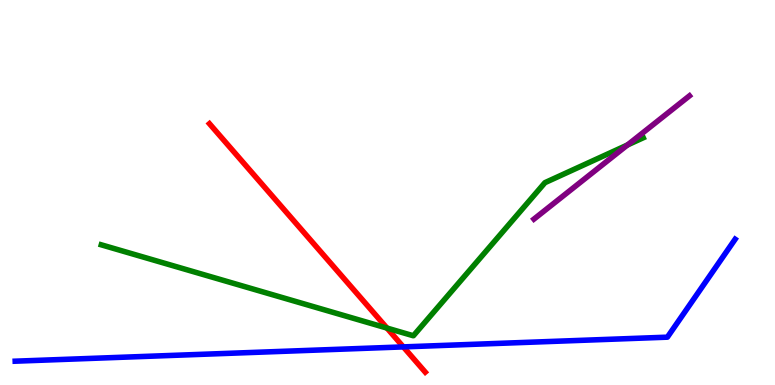[{'lines': ['blue', 'red'], 'intersections': [{'x': 5.2, 'y': 0.99}]}, {'lines': ['green', 'red'], 'intersections': [{'x': 4.99, 'y': 1.48}]}, {'lines': ['purple', 'red'], 'intersections': []}, {'lines': ['blue', 'green'], 'intersections': []}, {'lines': ['blue', 'purple'], 'intersections': []}, {'lines': ['green', 'purple'], 'intersections': [{'x': 8.1, 'y': 6.23}]}]